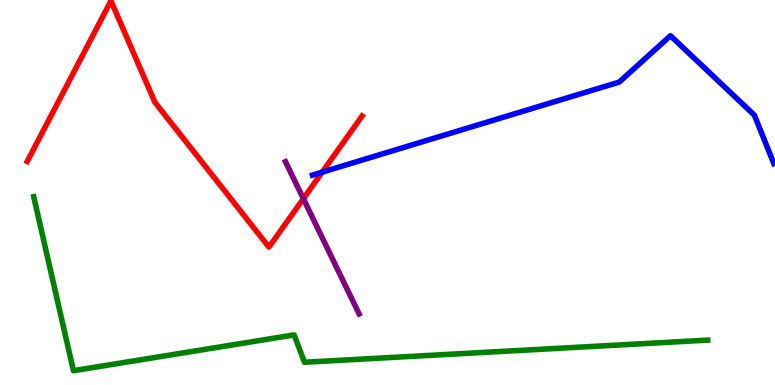[{'lines': ['blue', 'red'], 'intersections': [{'x': 4.16, 'y': 5.53}]}, {'lines': ['green', 'red'], 'intersections': []}, {'lines': ['purple', 'red'], 'intersections': [{'x': 3.91, 'y': 4.84}]}, {'lines': ['blue', 'green'], 'intersections': []}, {'lines': ['blue', 'purple'], 'intersections': []}, {'lines': ['green', 'purple'], 'intersections': []}]